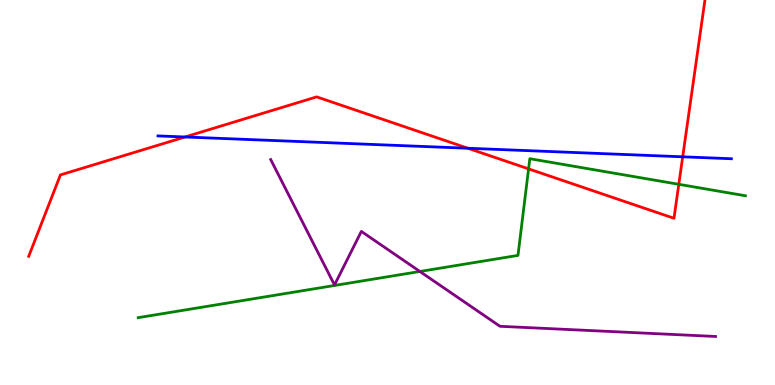[{'lines': ['blue', 'red'], 'intersections': [{'x': 2.39, 'y': 6.44}, {'x': 6.04, 'y': 6.15}, {'x': 8.81, 'y': 5.93}]}, {'lines': ['green', 'red'], 'intersections': [{'x': 6.82, 'y': 5.61}, {'x': 8.76, 'y': 5.21}]}, {'lines': ['purple', 'red'], 'intersections': []}, {'lines': ['blue', 'green'], 'intersections': []}, {'lines': ['blue', 'purple'], 'intersections': []}, {'lines': ['green', 'purple'], 'intersections': [{'x': 5.42, 'y': 2.95}]}]